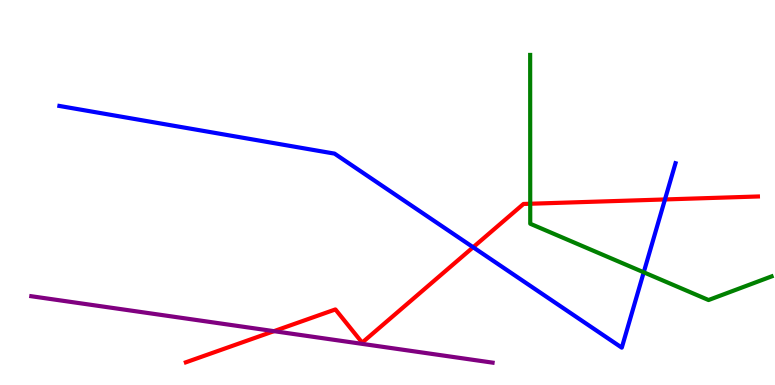[{'lines': ['blue', 'red'], 'intersections': [{'x': 6.1, 'y': 3.58}, {'x': 8.58, 'y': 4.82}]}, {'lines': ['green', 'red'], 'intersections': [{'x': 6.84, 'y': 4.71}]}, {'lines': ['purple', 'red'], 'intersections': [{'x': 3.53, 'y': 1.4}]}, {'lines': ['blue', 'green'], 'intersections': [{'x': 8.31, 'y': 2.93}]}, {'lines': ['blue', 'purple'], 'intersections': []}, {'lines': ['green', 'purple'], 'intersections': []}]